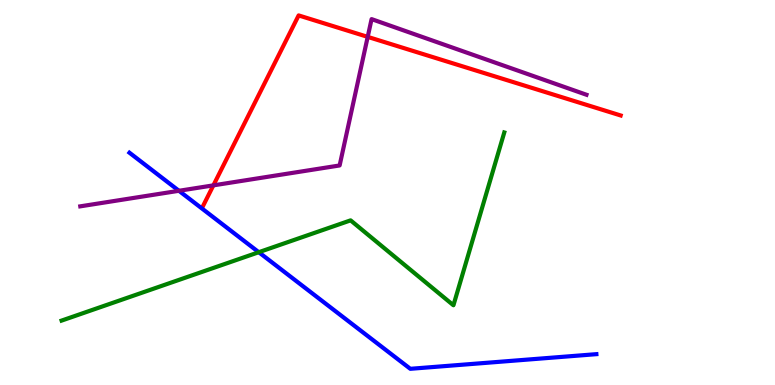[{'lines': ['blue', 'red'], 'intersections': []}, {'lines': ['green', 'red'], 'intersections': []}, {'lines': ['purple', 'red'], 'intersections': [{'x': 2.75, 'y': 5.19}, {'x': 4.74, 'y': 9.04}]}, {'lines': ['blue', 'green'], 'intersections': [{'x': 3.34, 'y': 3.45}]}, {'lines': ['blue', 'purple'], 'intersections': [{'x': 2.31, 'y': 5.04}]}, {'lines': ['green', 'purple'], 'intersections': []}]